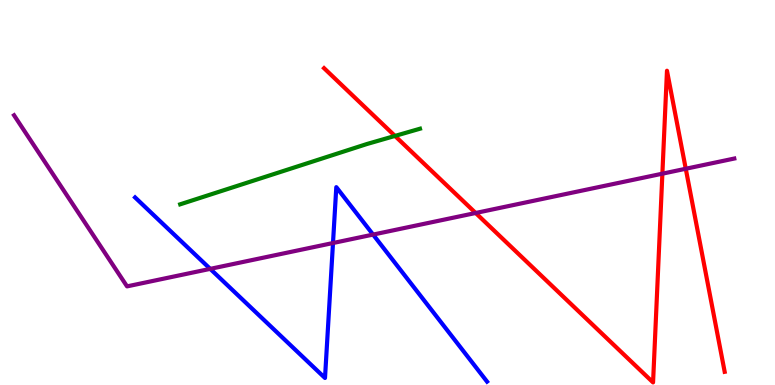[{'lines': ['blue', 'red'], 'intersections': []}, {'lines': ['green', 'red'], 'intersections': [{'x': 5.1, 'y': 6.47}]}, {'lines': ['purple', 'red'], 'intersections': [{'x': 6.14, 'y': 4.47}, {'x': 8.55, 'y': 5.49}, {'x': 8.85, 'y': 5.62}]}, {'lines': ['blue', 'green'], 'intersections': []}, {'lines': ['blue', 'purple'], 'intersections': [{'x': 2.71, 'y': 3.02}, {'x': 4.3, 'y': 3.69}, {'x': 4.81, 'y': 3.91}]}, {'lines': ['green', 'purple'], 'intersections': []}]